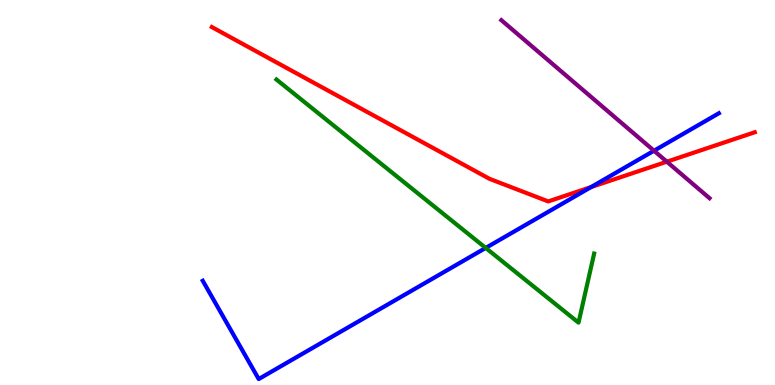[{'lines': ['blue', 'red'], 'intersections': [{'x': 7.63, 'y': 5.14}]}, {'lines': ['green', 'red'], 'intersections': []}, {'lines': ['purple', 'red'], 'intersections': [{'x': 8.6, 'y': 5.8}]}, {'lines': ['blue', 'green'], 'intersections': [{'x': 6.27, 'y': 3.56}]}, {'lines': ['blue', 'purple'], 'intersections': [{'x': 8.44, 'y': 6.09}]}, {'lines': ['green', 'purple'], 'intersections': []}]